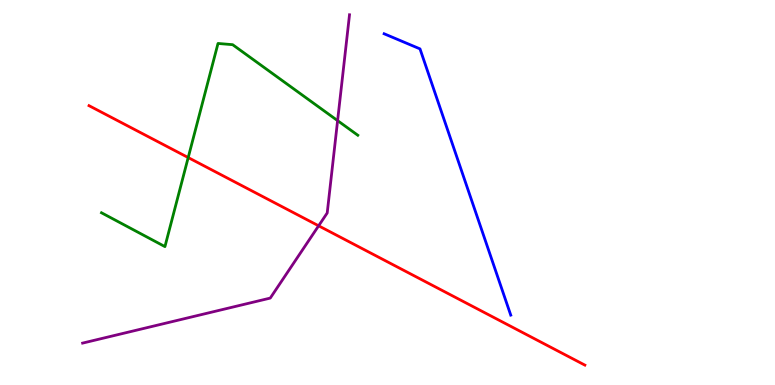[{'lines': ['blue', 'red'], 'intersections': []}, {'lines': ['green', 'red'], 'intersections': [{'x': 2.43, 'y': 5.91}]}, {'lines': ['purple', 'red'], 'intersections': [{'x': 4.11, 'y': 4.14}]}, {'lines': ['blue', 'green'], 'intersections': []}, {'lines': ['blue', 'purple'], 'intersections': []}, {'lines': ['green', 'purple'], 'intersections': [{'x': 4.36, 'y': 6.87}]}]